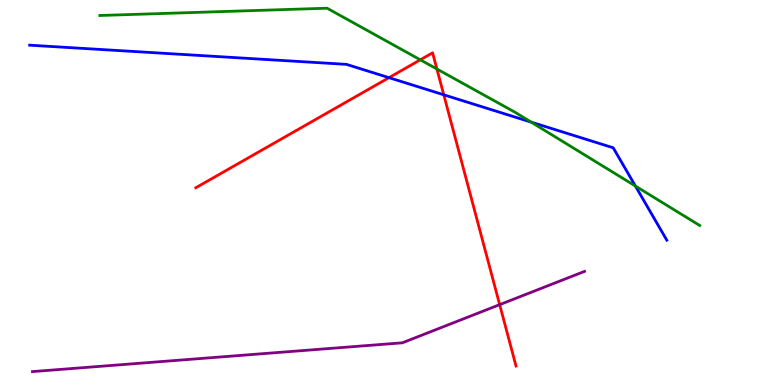[{'lines': ['blue', 'red'], 'intersections': [{'x': 5.02, 'y': 7.98}, {'x': 5.73, 'y': 7.54}]}, {'lines': ['green', 'red'], 'intersections': [{'x': 5.42, 'y': 8.45}, {'x': 5.64, 'y': 8.21}]}, {'lines': ['purple', 'red'], 'intersections': [{'x': 6.45, 'y': 2.09}]}, {'lines': ['blue', 'green'], 'intersections': [{'x': 6.85, 'y': 6.83}, {'x': 8.2, 'y': 5.17}]}, {'lines': ['blue', 'purple'], 'intersections': []}, {'lines': ['green', 'purple'], 'intersections': []}]